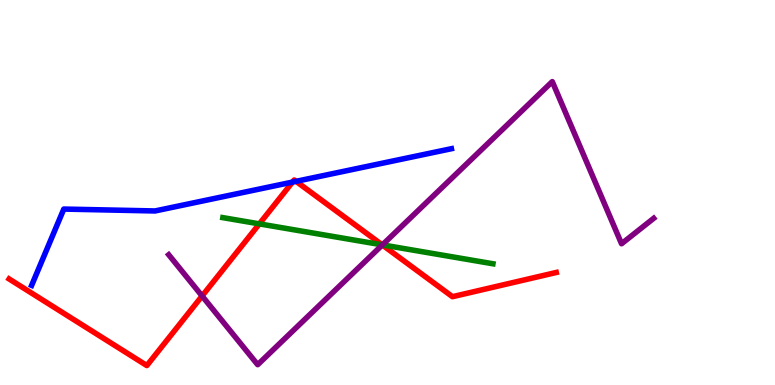[{'lines': ['blue', 'red'], 'intersections': [{'x': 3.77, 'y': 5.27}, {'x': 3.82, 'y': 5.29}]}, {'lines': ['green', 'red'], 'intersections': [{'x': 3.35, 'y': 4.19}, {'x': 4.93, 'y': 3.64}]}, {'lines': ['purple', 'red'], 'intersections': [{'x': 2.61, 'y': 2.31}, {'x': 4.93, 'y': 3.64}]}, {'lines': ['blue', 'green'], 'intersections': []}, {'lines': ['blue', 'purple'], 'intersections': []}, {'lines': ['green', 'purple'], 'intersections': [{'x': 4.93, 'y': 3.64}]}]